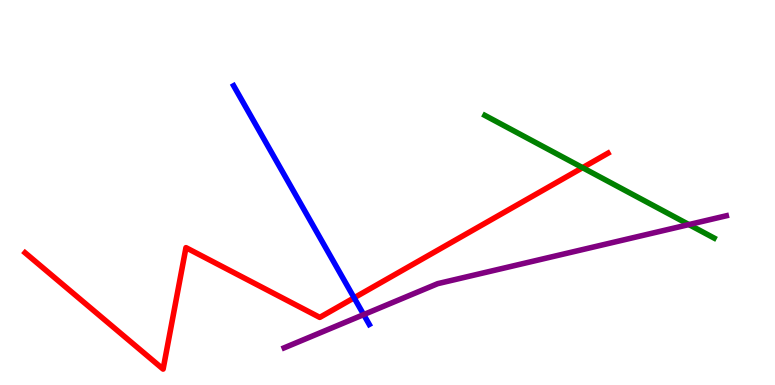[{'lines': ['blue', 'red'], 'intersections': [{'x': 4.57, 'y': 2.26}]}, {'lines': ['green', 'red'], 'intersections': [{'x': 7.52, 'y': 5.64}]}, {'lines': ['purple', 'red'], 'intersections': []}, {'lines': ['blue', 'green'], 'intersections': []}, {'lines': ['blue', 'purple'], 'intersections': [{'x': 4.69, 'y': 1.83}]}, {'lines': ['green', 'purple'], 'intersections': [{'x': 8.89, 'y': 4.17}]}]